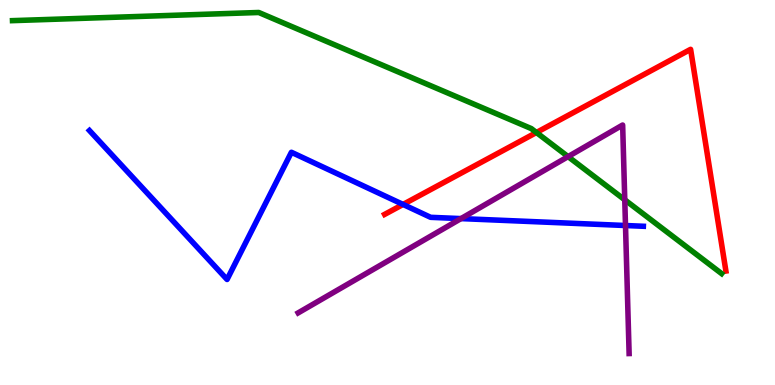[{'lines': ['blue', 'red'], 'intersections': [{'x': 5.2, 'y': 4.69}]}, {'lines': ['green', 'red'], 'intersections': [{'x': 6.92, 'y': 6.56}]}, {'lines': ['purple', 'red'], 'intersections': []}, {'lines': ['blue', 'green'], 'intersections': []}, {'lines': ['blue', 'purple'], 'intersections': [{'x': 5.95, 'y': 4.32}, {'x': 8.07, 'y': 4.14}]}, {'lines': ['green', 'purple'], 'intersections': [{'x': 7.33, 'y': 5.93}, {'x': 8.06, 'y': 4.81}]}]